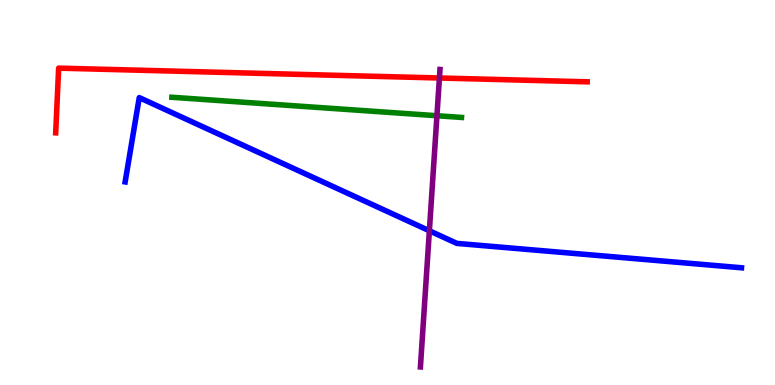[{'lines': ['blue', 'red'], 'intersections': []}, {'lines': ['green', 'red'], 'intersections': []}, {'lines': ['purple', 'red'], 'intersections': [{'x': 5.67, 'y': 7.97}]}, {'lines': ['blue', 'green'], 'intersections': []}, {'lines': ['blue', 'purple'], 'intersections': [{'x': 5.54, 'y': 4.01}]}, {'lines': ['green', 'purple'], 'intersections': [{'x': 5.64, 'y': 6.99}]}]